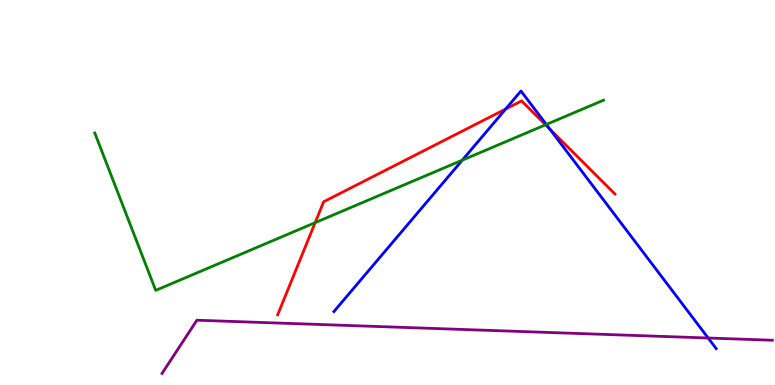[{'lines': ['blue', 'red'], 'intersections': [{'x': 6.52, 'y': 7.17}, {'x': 7.09, 'y': 6.65}]}, {'lines': ['green', 'red'], 'intersections': [{'x': 4.07, 'y': 4.22}, {'x': 7.04, 'y': 6.76}]}, {'lines': ['purple', 'red'], 'intersections': []}, {'lines': ['blue', 'green'], 'intersections': [{'x': 5.97, 'y': 5.84}, {'x': 7.05, 'y': 6.77}]}, {'lines': ['blue', 'purple'], 'intersections': [{'x': 9.14, 'y': 1.22}]}, {'lines': ['green', 'purple'], 'intersections': []}]